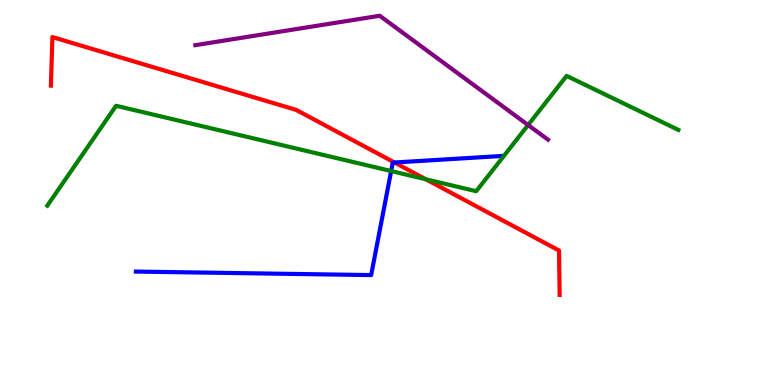[{'lines': ['blue', 'red'], 'intersections': [{'x': 5.09, 'y': 5.78}]}, {'lines': ['green', 'red'], 'intersections': [{'x': 5.49, 'y': 5.34}]}, {'lines': ['purple', 'red'], 'intersections': []}, {'lines': ['blue', 'green'], 'intersections': [{'x': 5.05, 'y': 5.56}]}, {'lines': ['blue', 'purple'], 'intersections': []}, {'lines': ['green', 'purple'], 'intersections': [{'x': 6.81, 'y': 6.75}]}]